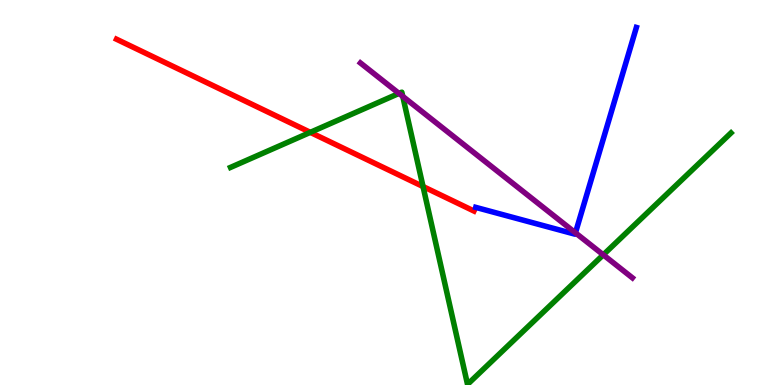[{'lines': ['blue', 'red'], 'intersections': []}, {'lines': ['green', 'red'], 'intersections': [{'x': 4.0, 'y': 6.56}, {'x': 5.46, 'y': 5.15}]}, {'lines': ['purple', 'red'], 'intersections': []}, {'lines': ['blue', 'green'], 'intersections': []}, {'lines': ['blue', 'purple'], 'intersections': [{'x': 7.43, 'y': 3.95}]}, {'lines': ['green', 'purple'], 'intersections': [{'x': 5.15, 'y': 7.57}, {'x': 5.2, 'y': 7.5}, {'x': 7.78, 'y': 3.38}]}]